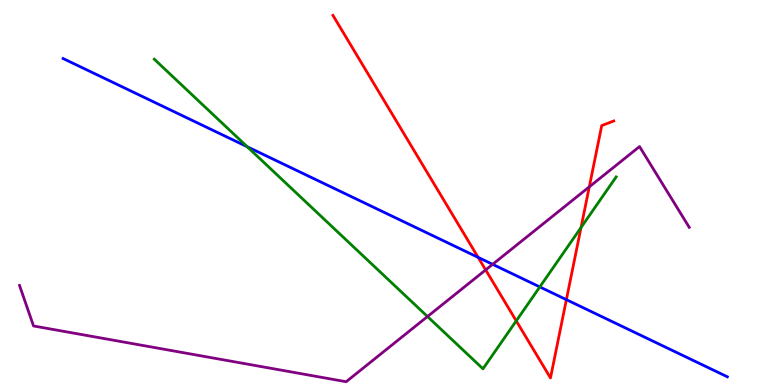[{'lines': ['blue', 'red'], 'intersections': [{'x': 6.17, 'y': 3.31}, {'x': 7.31, 'y': 2.22}]}, {'lines': ['green', 'red'], 'intersections': [{'x': 6.66, 'y': 1.67}, {'x': 7.5, 'y': 4.09}]}, {'lines': ['purple', 'red'], 'intersections': [{'x': 6.27, 'y': 2.99}, {'x': 7.6, 'y': 5.15}]}, {'lines': ['blue', 'green'], 'intersections': [{'x': 3.19, 'y': 6.19}, {'x': 6.97, 'y': 2.55}]}, {'lines': ['blue', 'purple'], 'intersections': [{'x': 6.36, 'y': 3.13}]}, {'lines': ['green', 'purple'], 'intersections': [{'x': 5.52, 'y': 1.78}]}]